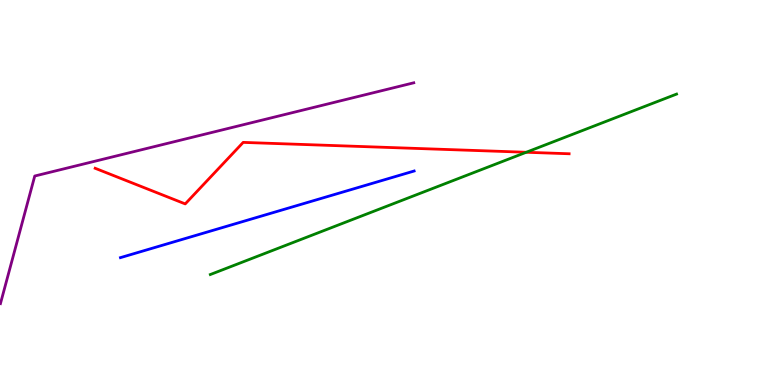[{'lines': ['blue', 'red'], 'intersections': []}, {'lines': ['green', 'red'], 'intersections': [{'x': 6.79, 'y': 6.05}]}, {'lines': ['purple', 'red'], 'intersections': []}, {'lines': ['blue', 'green'], 'intersections': []}, {'lines': ['blue', 'purple'], 'intersections': []}, {'lines': ['green', 'purple'], 'intersections': []}]